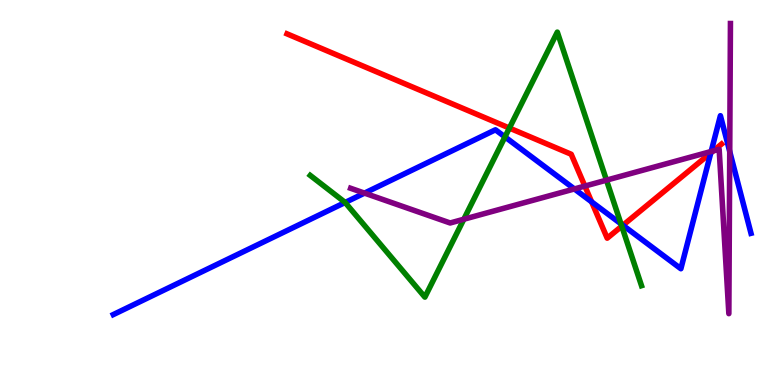[{'lines': ['blue', 'red'], 'intersections': [{'x': 7.63, 'y': 4.76}, {'x': 8.04, 'y': 4.15}, {'x': 9.17, 'y': 6.03}]}, {'lines': ['green', 'red'], 'intersections': [{'x': 6.57, 'y': 6.67}, {'x': 8.02, 'y': 4.12}]}, {'lines': ['purple', 'red'], 'intersections': [{'x': 7.55, 'y': 5.17}, {'x': 9.2, 'y': 6.08}]}, {'lines': ['blue', 'green'], 'intersections': [{'x': 4.45, 'y': 4.74}, {'x': 6.52, 'y': 6.44}, {'x': 8.01, 'y': 4.19}]}, {'lines': ['blue', 'purple'], 'intersections': [{'x': 4.7, 'y': 4.98}, {'x': 7.41, 'y': 5.09}, {'x': 9.18, 'y': 6.07}, {'x': 9.42, 'y': 6.06}]}, {'lines': ['green', 'purple'], 'intersections': [{'x': 5.98, 'y': 4.31}, {'x': 7.83, 'y': 5.32}]}]